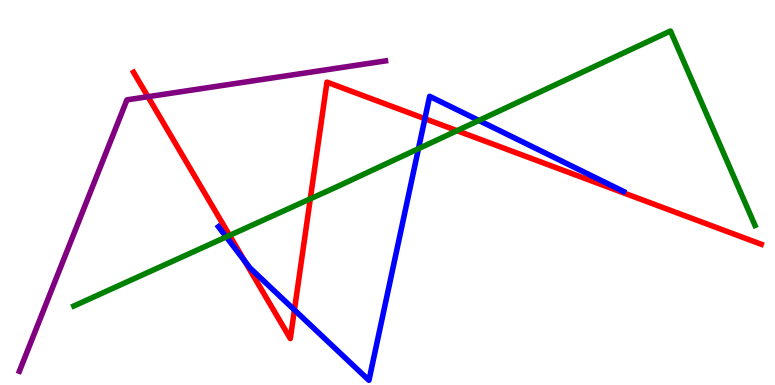[{'lines': ['blue', 'red'], 'intersections': [{'x': 3.16, 'y': 3.22}, {'x': 3.8, 'y': 1.95}, {'x': 5.48, 'y': 6.92}]}, {'lines': ['green', 'red'], 'intersections': [{'x': 2.96, 'y': 3.89}, {'x': 4.0, 'y': 4.84}, {'x': 5.9, 'y': 6.61}]}, {'lines': ['purple', 'red'], 'intersections': [{'x': 1.91, 'y': 7.49}]}, {'lines': ['blue', 'green'], 'intersections': [{'x': 2.92, 'y': 3.85}, {'x': 5.4, 'y': 6.14}, {'x': 6.18, 'y': 6.87}]}, {'lines': ['blue', 'purple'], 'intersections': []}, {'lines': ['green', 'purple'], 'intersections': []}]